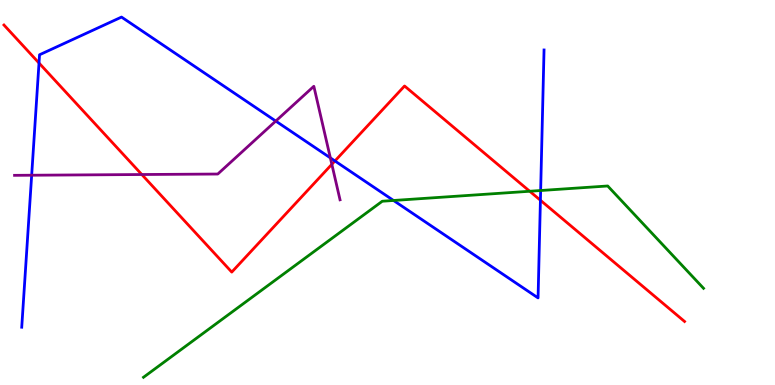[{'lines': ['blue', 'red'], 'intersections': [{'x': 0.503, 'y': 8.36}, {'x': 4.32, 'y': 5.82}, {'x': 6.97, 'y': 4.8}]}, {'lines': ['green', 'red'], 'intersections': [{'x': 6.84, 'y': 5.03}]}, {'lines': ['purple', 'red'], 'intersections': [{'x': 1.83, 'y': 5.47}, {'x': 4.28, 'y': 5.73}]}, {'lines': ['blue', 'green'], 'intersections': [{'x': 5.08, 'y': 4.79}, {'x': 6.98, 'y': 5.05}]}, {'lines': ['blue', 'purple'], 'intersections': [{'x': 0.409, 'y': 5.45}, {'x': 3.56, 'y': 6.86}, {'x': 4.26, 'y': 5.9}]}, {'lines': ['green', 'purple'], 'intersections': []}]